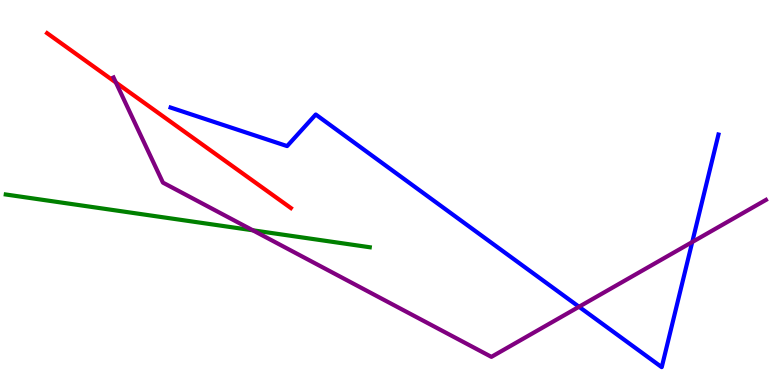[{'lines': ['blue', 'red'], 'intersections': []}, {'lines': ['green', 'red'], 'intersections': []}, {'lines': ['purple', 'red'], 'intersections': [{'x': 1.5, 'y': 7.86}]}, {'lines': ['blue', 'green'], 'intersections': []}, {'lines': ['blue', 'purple'], 'intersections': [{'x': 7.47, 'y': 2.03}, {'x': 8.93, 'y': 3.71}]}, {'lines': ['green', 'purple'], 'intersections': [{'x': 3.26, 'y': 4.02}]}]